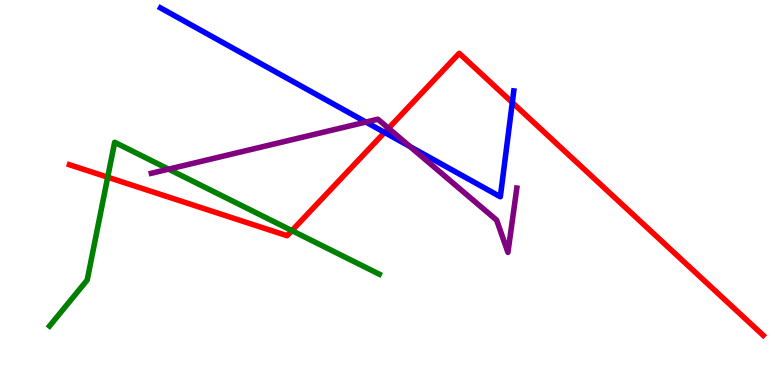[{'lines': ['blue', 'red'], 'intersections': [{'x': 4.96, 'y': 6.56}, {'x': 6.61, 'y': 7.34}]}, {'lines': ['green', 'red'], 'intersections': [{'x': 1.39, 'y': 5.4}, {'x': 3.77, 'y': 4.01}]}, {'lines': ['purple', 'red'], 'intersections': [{'x': 5.01, 'y': 6.67}]}, {'lines': ['blue', 'green'], 'intersections': []}, {'lines': ['blue', 'purple'], 'intersections': [{'x': 4.72, 'y': 6.83}, {'x': 5.29, 'y': 6.19}]}, {'lines': ['green', 'purple'], 'intersections': [{'x': 2.18, 'y': 5.61}]}]